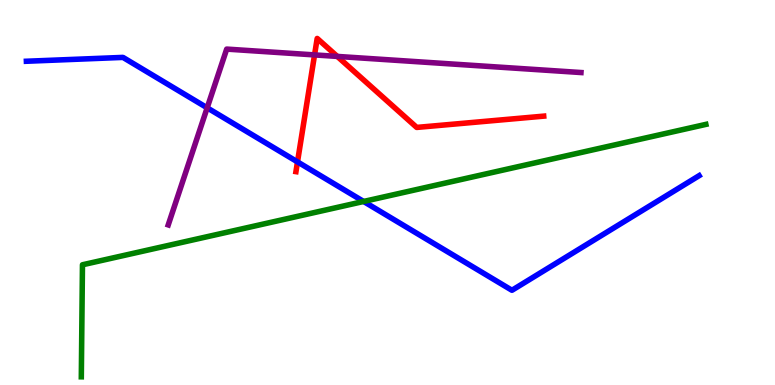[{'lines': ['blue', 'red'], 'intersections': [{'x': 3.84, 'y': 5.8}]}, {'lines': ['green', 'red'], 'intersections': []}, {'lines': ['purple', 'red'], 'intersections': [{'x': 4.06, 'y': 8.57}, {'x': 4.35, 'y': 8.53}]}, {'lines': ['blue', 'green'], 'intersections': [{'x': 4.69, 'y': 4.77}]}, {'lines': ['blue', 'purple'], 'intersections': [{'x': 2.67, 'y': 7.2}]}, {'lines': ['green', 'purple'], 'intersections': []}]